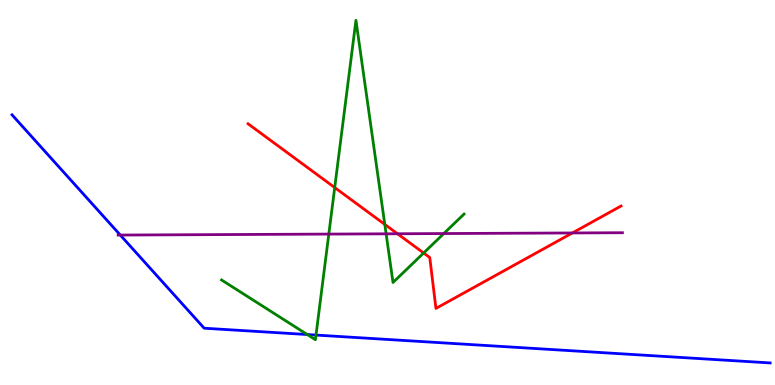[{'lines': ['blue', 'red'], 'intersections': []}, {'lines': ['green', 'red'], 'intersections': [{'x': 4.32, 'y': 5.13}, {'x': 4.97, 'y': 4.17}, {'x': 5.47, 'y': 3.43}]}, {'lines': ['purple', 'red'], 'intersections': [{'x': 5.13, 'y': 3.93}, {'x': 7.39, 'y': 3.95}]}, {'lines': ['blue', 'green'], 'intersections': [{'x': 3.96, 'y': 1.31}, {'x': 4.08, 'y': 1.3}]}, {'lines': ['blue', 'purple'], 'intersections': [{'x': 1.55, 'y': 3.89}]}, {'lines': ['green', 'purple'], 'intersections': [{'x': 4.24, 'y': 3.92}, {'x': 4.98, 'y': 3.93}, {'x': 5.73, 'y': 3.93}]}]